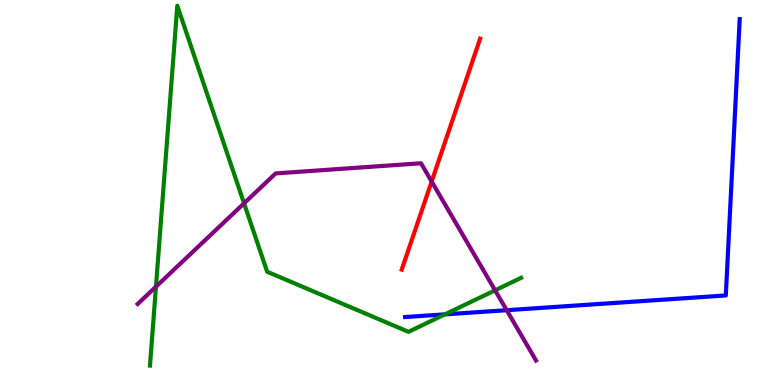[{'lines': ['blue', 'red'], 'intersections': []}, {'lines': ['green', 'red'], 'intersections': []}, {'lines': ['purple', 'red'], 'intersections': [{'x': 5.57, 'y': 5.29}]}, {'lines': ['blue', 'green'], 'intersections': [{'x': 5.74, 'y': 1.83}]}, {'lines': ['blue', 'purple'], 'intersections': [{'x': 6.54, 'y': 1.94}]}, {'lines': ['green', 'purple'], 'intersections': [{'x': 2.01, 'y': 2.55}, {'x': 3.15, 'y': 4.72}, {'x': 6.39, 'y': 2.46}]}]